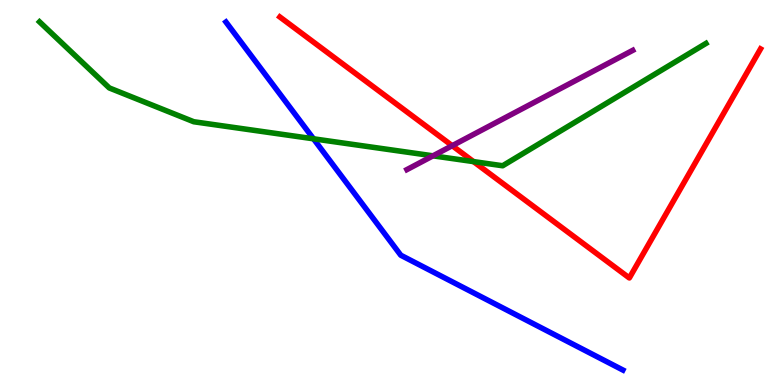[{'lines': ['blue', 'red'], 'intersections': []}, {'lines': ['green', 'red'], 'intersections': [{'x': 6.11, 'y': 5.8}]}, {'lines': ['purple', 'red'], 'intersections': [{'x': 5.83, 'y': 6.22}]}, {'lines': ['blue', 'green'], 'intersections': [{'x': 4.05, 'y': 6.39}]}, {'lines': ['blue', 'purple'], 'intersections': []}, {'lines': ['green', 'purple'], 'intersections': [{'x': 5.59, 'y': 5.95}]}]